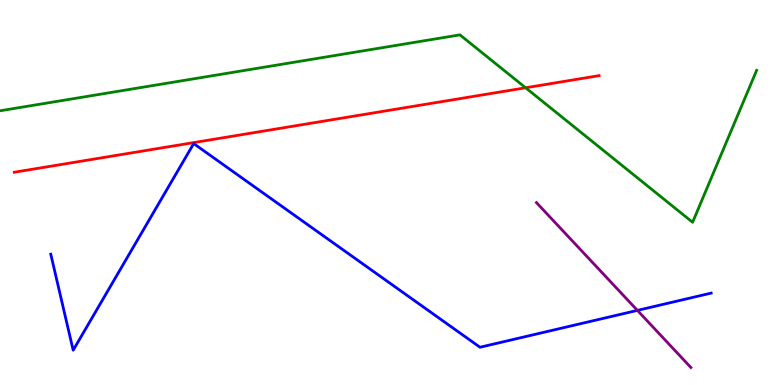[{'lines': ['blue', 'red'], 'intersections': []}, {'lines': ['green', 'red'], 'intersections': [{'x': 6.78, 'y': 7.72}]}, {'lines': ['purple', 'red'], 'intersections': []}, {'lines': ['blue', 'green'], 'intersections': []}, {'lines': ['blue', 'purple'], 'intersections': [{'x': 8.22, 'y': 1.94}]}, {'lines': ['green', 'purple'], 'intersections': []}]